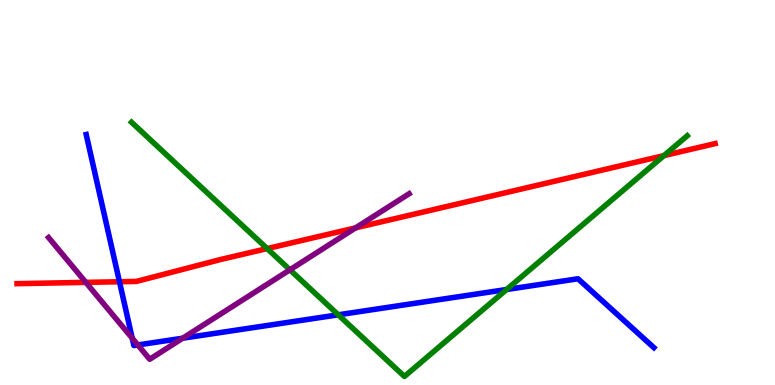[{'lines': ['blue', 'red'], 'intersections': [{'x': 1.54, 'y': 2.68}]}, {'lines': ['green', 'red'], 'intersections': [{'x': 3.45, 'y': 3.54}, {'x': 8.57, 'y': 5.96}]}, {'lines': ['purple', 'red'], 'intersections': [{'x': 1.11, 'y': 2.67}, {'x': 4.59, 'y': 4.08}]}, {'lines': ['blue', 'green'], 'intersections': [{'x': 4.36, 'y': 1.82}, {'x': 6.54, 'y': 2.48}]}, {'lines': ['blue', 'purple'], 'intersections': [{'x': 1.71, 'y': 1.21}, {'x': 1.78, 'y': 1.04}, {'x': 2.36, 'y': 1.22}]}, {'lines': ['green', 'purple'], 'intersections': [{'x': 3.74, 'y': 2.99}]}]